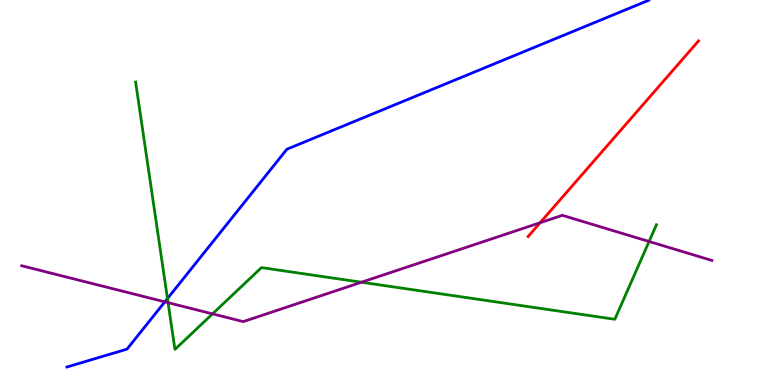[{'lines': ['blue', 'red'], 'intersections': []}, {'lines': ['green', 'red'], 'intersections': []}, {'lines': ['purple', 'red'], 'intersections': [{'x': 6.97, 'y': 4.21}]}, {'lines': ['blue', 'green'], 'intersections': [{'x': 2.16, 'y': 2.25}]}, {'lines': ['blue', 'purple'], 'intersections': [{'x': 2.13, 'y': 2.16}]}, {'lines': ['green', 'purple'], 'intersections': [{'x': 2.17, 'y': 2.14}, {'x': 2.74, 'y': 1.85}, {'x': 4.66, 'y': 2.67}, {'x': 8.38, 'y': 3.73}]}]